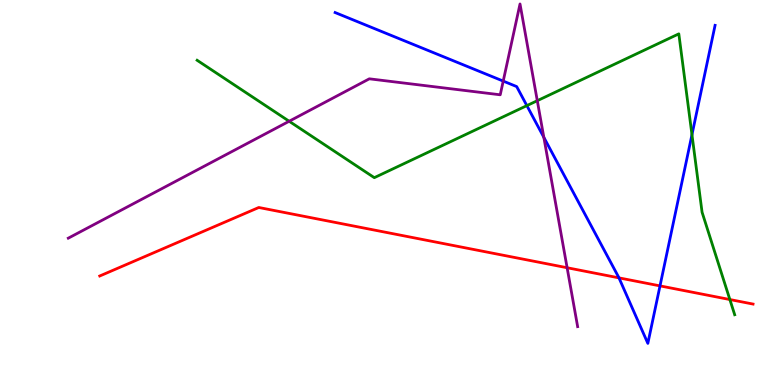[{'lines': ['blue', 'red'], 'intersections': [{'x': 7.99, 'y': 2.78}, {'x': 8.52, 'y': 2.57}]}, {'lines': ['green', 'red'], 'intersections': [{'x': 9.42, 'y': 2.22}]}, {'lines': ['purple', 'red'], 'intersections': [{'x': 7.32, 'y': 3.05}]}, {'lines': ['blue', 'green'], 'intersections': [{'x': 6.8, 'y': 7.26}, {'x': 8.93, 'y': 6.5}]}, {'lines': ['blue', 'purple'], 'intersections': [{'x': 6.49, 'y': 7.89}, {'x': 7.02, 'y': 6.43}]}, {'lines': ['green', 'purple'], 'intersections': [{'x': 3.73, 'y': 6.85}, {'x': 6.93, 'y': 7.38}]}]